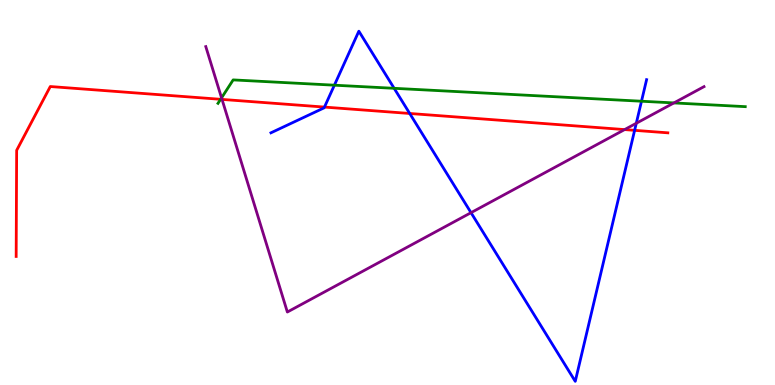[{'lines': ['blue', 'red'], 'intersections': [{'x': 4.19, 'y': 7.22}, {'x': 5.29, 'y': 7.05}, {'x': 8.19, 'y': 6.61}]}, {'lines': ['green', 'red'], 'intersections': [{'x': 2.85, 'y': 7.42}]}, {'lines': ['purple', 'red'], 'intersections': [{'x': 2.86, 'y': 7.42}, {'x': 8.06, 'y': 6.63}]}, {'lines': ['blue', 'green'], 'intersections': [{'x': 4.31, 'y': 7.79}, {'x': 5.09, 'y': 7.71}, {'x': 8.28, 'y': 7.37}]}, {'lines': ['blue', 'purple'], 'intersections': [{'x': 6.08, 'y': 4.48}, {'x': 8.21, 'y': 6.8}]}, {'lines': ['green', 'purple'], 'intersections': [{'x': 2.86, 'y': 7.46}, {'x': 8.7, 'y': 7.33}]}]